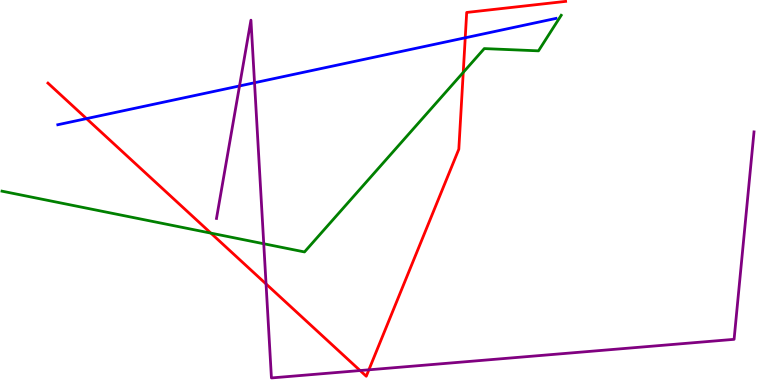[{'lines': ['blue', 'red'], 'intersections': [{'x': 1.12, 'y': 6.92}, {'x': 6.0, 'y': 9.02}]}, {'lines': ['green', 'red'], 'intersections': [{'x': 2.72, 'y': 3.94}, {'x': 5.98, 'y': 8.12}]}, {'lines': ['purple', 'red'], 'intersections': [{'x': 3.43, 'y': 2.62}, {'x': 4.65, 'y': 0.375}, {'x': 4.76, 'y': 0.395}]}, {'lines': ['blue', 'green'], 'intersections': []}, {'lines': ['blue', 'purple'], 'intersections': [{'x': 3.09, 'y': 7.77}, {'x': 3.28, 'y': 7.85}]}, {'lines': ['green', 'purple'], 'intersections': [{'x': 3.4, 'y': 3.67}]}]